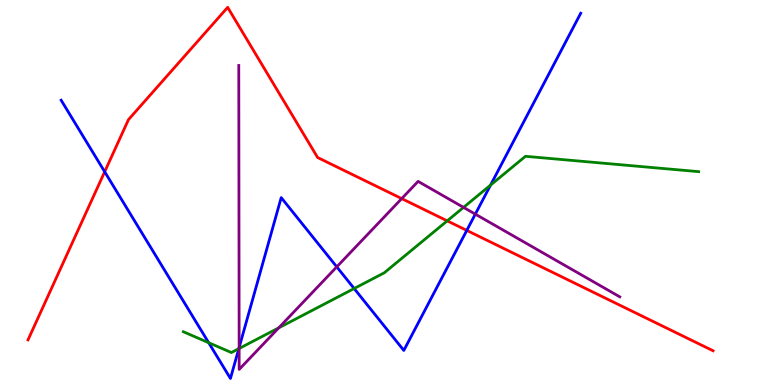[{'lines': ['blue', 'red'], 'intersections': [{'x': 1.35, 'y': 5.54}, {'x': 6.02, 'y': 4.02}]}, {'lines': ['green', 'red'], 'intersections': [{'x': 5.77, 'y': 4.26}]}, {'lines': ['purple', 'red'], 'intersections': [{'x': 5.18, 'y': 4.84}]}, {'lines': ['blue', 'green'], 'intersections': [{'x': 2.69, 'y': 1.1}, {'x': 3.08, 'y': 0.944}, {'x': 4.57, 'y': 2.51}, {'x': 6.33, 'y': 5.19}]}, {'lines': ['blue', 'purple'], 'intersections': [{'x': 3.09, 'y': 0.974}, {'x': 4.35, 'y': 3.07}, {'x': 6.13, 'y': 4.44}]}, {'lines': ['green', 'purple'], 'intersections': [{'x': 3.09, 'y': 0.948}, {'x': 3.6, 'y': 1.48}, {'x': 5.98, 'y': 4.61}]}]